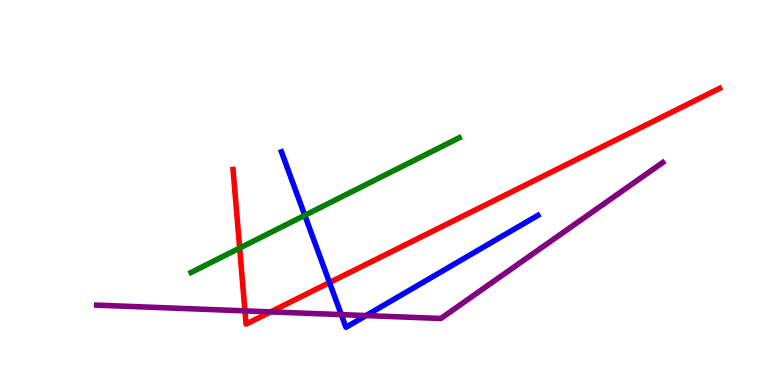[{'lines': ['blue', 'red'], 'intersections': [{'x': 4.25, 'y': 2.66}]}, {'lines': ['green', 'red'], 'intersections': [{'x': 3.09, 'y': 3.56}]}, {'lines': ['purple', 'red'], 'intersections': [{'x': 3.16, 'y': 1.93}, {'x': 3.49, 'y': 1.9}]}, {'lines': ['blue', 'green'], 'intersections': [{'x': 3.93, 'y': 4.41}]}, {'lines': ['blue', 'purple'], 'intersections': [{'x': 4.4, 'y': 1.83}, {'x': 4.72, 'y': 1.8}]}, {'lines': ['green', 'purple'], 'intersections': []}]